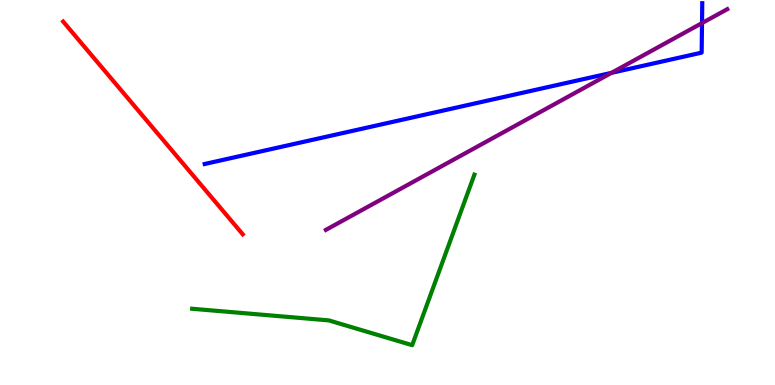[{'lines': ['blue', 'red'], 'intersections': []}, {'lines': ['green', 'red'], 'intersections': []}, {'lines': ['purple', 'red'], 'intersections': []}, {'lines': ['blue', 'green'], 'intersections': []}, {'lines': ['blue', 'purple'], 'intersections': [{'x': 7.89, 'y': 8.11}, {'x': 9.06, 'y': 9.4}]}, {'lines': ['green', 'purple'], 'intersections': []}]